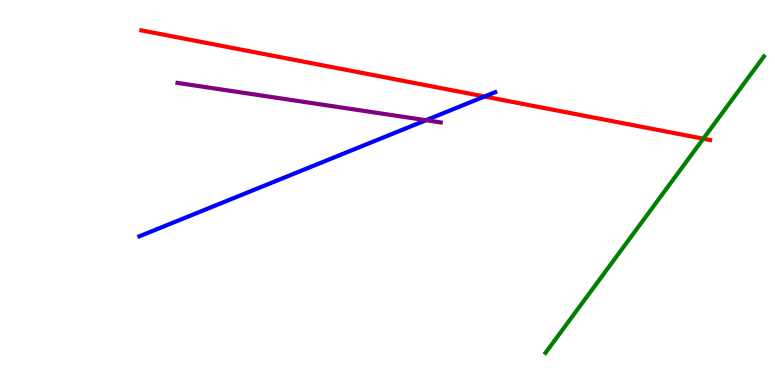[{'lines': ['blue', 'red'], 'intersections': [{'x': 6.25, 'y': 7.49}]}, {'lines': ['green', 'red'], 'intersections': [{'x': 9.08, 'y': 6.4}]}, {'lines': ['purple', 'red'], 'intersections': []}, {'lines': ['blue', 'green'], 'intersections': []}, {'lines': ['blue', 'purple'], 'intersections': [{'x': 5.5, 'y': 6.88}]}, {'lines': ['green', 'purple'], 'intersections': []}]